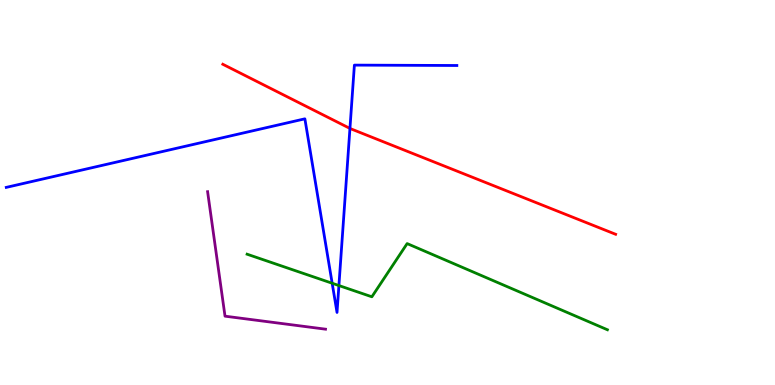[{'lines': ['blue', 'red'], 'intersections': [{'x': 4.52, 'y': 6.66}]}, {'lines': ['green', 'red'], 'intersections': []}, {'lines': ['purple', 'red'], 'intersections': []}, {'lines': ['blue', 'green'], 'intersections': [{'x': 4.29, 'y': 2.64}, {'x': 4.37, 'y': 2.58}]}, {'lines': ['blue', 'purple'], 'intersections': []}, {'lines': ['green', 'purple'], 'intersections': []}]